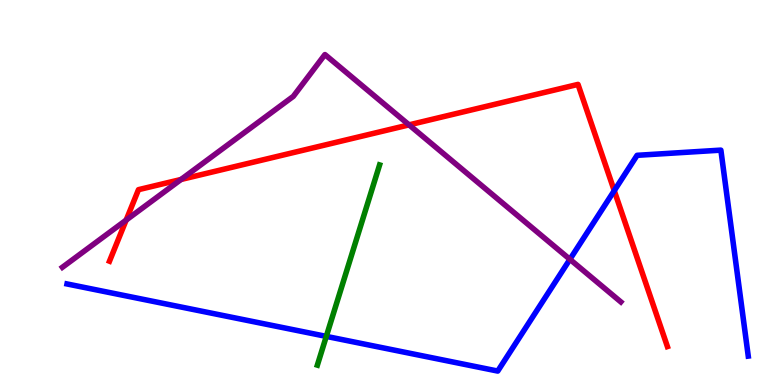[{'lines': ['blue', 'red'], 'intersections': [{'x': 7.93, 'y': 5.05}]}, {'lines': ['green', 'red'], 'intersections': []}, {'lines': ['purple', 'red'], 'intersections': [{'x': 1.63, 'y': 4.28}, {'x': 2.34, 'y': 5.34}, {'x': 5.28, 'y': 6.76}]}, {'lines': ['blue', 'green'], 'intersections': [{'x': 4.21, 'y': 1.26}]}, {'lines': ['blue', 'purple'], 'intersections': [{'x': 7.35, 'y': 3.26}]}, {'lines': ['green', 'purple'], 'intersections': []}]